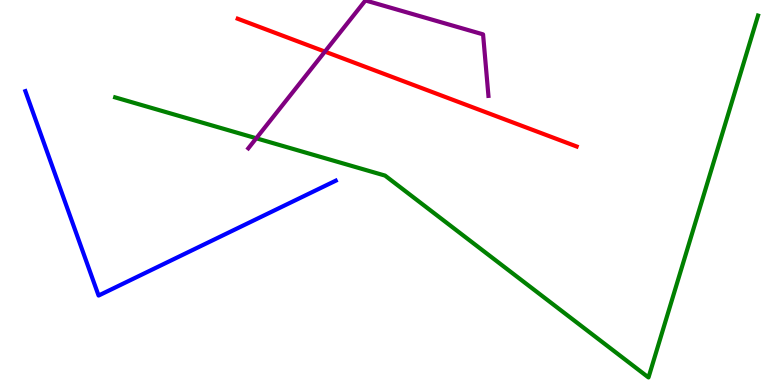[{'lines': ['blue', 'red'], 'intersections': []}, {'lines': ['green', 'red'], 'intersections': []}, {'lines': ['purple', 'red'], 'intersections': [{'x': 4.19, 'y': 8.66}]}, {'lines': ['blue', 'green'], 'intersections': []}, {'lines': ['blue', 'purple'], 'intersections': []}, {'lines': ['green', 'purple'], 'intersections': [{'x': 3.31, 'y': 6.41}]}]